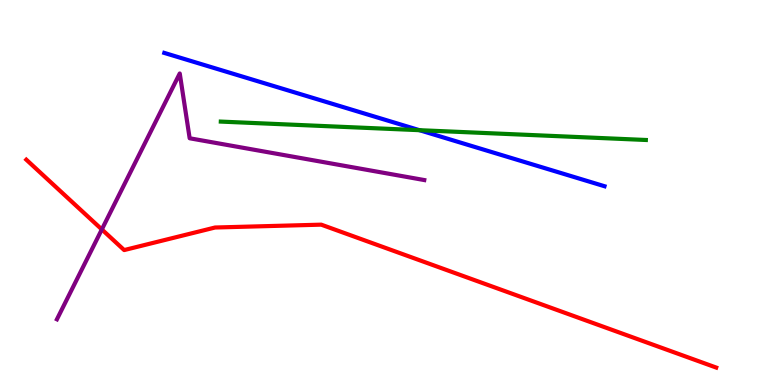[{'lines': ['blue', 'red'], 'intersections': []}, {'lines': ['green', 'red'], 'intersections': []}, {'lines': ['purple', 'red'], 'intersections': [{'x': 1.31, 'y': 4.04}]}, {'lines': ['blue', 'green'], 'intersections': [{'x': 5.41, 'y': 6.62}]}, {'lines': ['blue', 'purple'], 'intersections': []}, {'lines': ['green', 'purple'], 'intersections': []}]